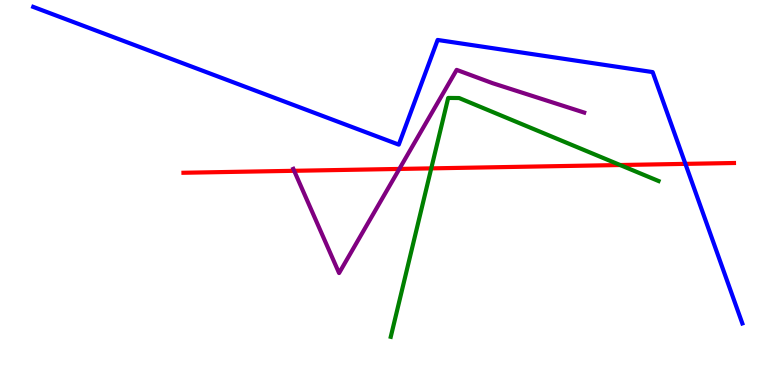[{'lines': ['blue', 'red'], 'intersections': [{'x': 8.84, 'y': 5.74}]}, {'lines': ['green', 'red'], 'intersections': [{'x': 5.56, 'y': 5.63}, {'x': 8.0, 'y': 5.71}]}, {'lines': ['purple', 'red'], 'intersections': [{'x': 3.8, 'y': 5.56}, {'x': 5.15, 'y': 5.61}]}, {'lines': ['blue', 'green'], 'intersections': []}, {'lines': ['blue', 'purple'], 'intersections': []}, {'lines': ['green', 'purple'], 'intersections': []}]